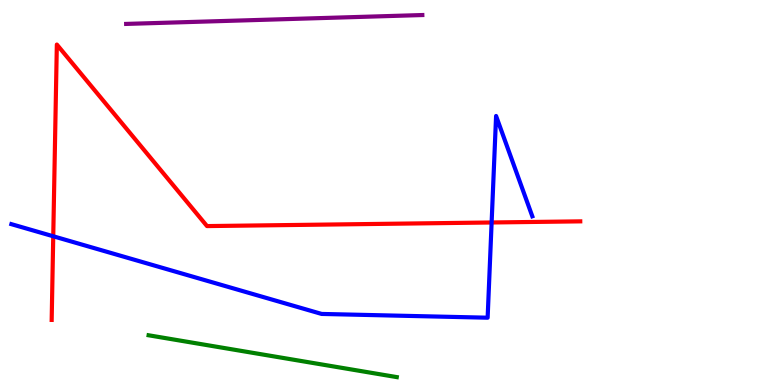[{'lines': ['blue', 'red'], 'intersections': [{'x': 0.687, 'y': 3.86}, {'x': 6.34, 'y': 4.22}]}, {'lines': ['green', 'red'], 'intersections': []}, {'lines': ['purple', 'red'], 'intersections': []}, {'lines': ['blue', 'green'], 'intersections': []}, {'lines': ['blue', 'purple'], 'intersections': []}, {'lines': ['green', 'purple'], 'intersections': []}]